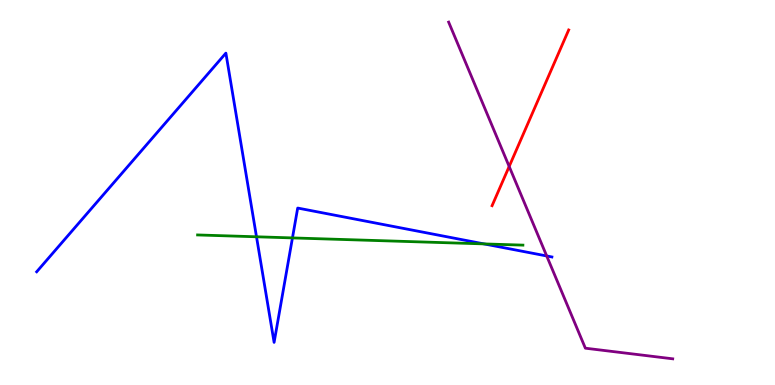[{'lines': ['blue', 'red'], 'intersections': []}, {'lines': ['green', 'red'], 'intersections': []}, {'lines': ['purple', 'red'], 'intersections': [{'x': 6.57, 'y': 5.68}]}, {'lines': ['blue', 'green'], 'intersections': [{'x': 3.31, 'y': 3.85}, {'x': 3.77, 'y': 3.82}, {'x': 6.25, 'y': 3.66}]}, {'lines': ['blue', 'purple'], 'intersections': [{'x': 7.05, 'y': 3.35}]}, {'lines': ['green', 'purple'], 'intersections': []}]